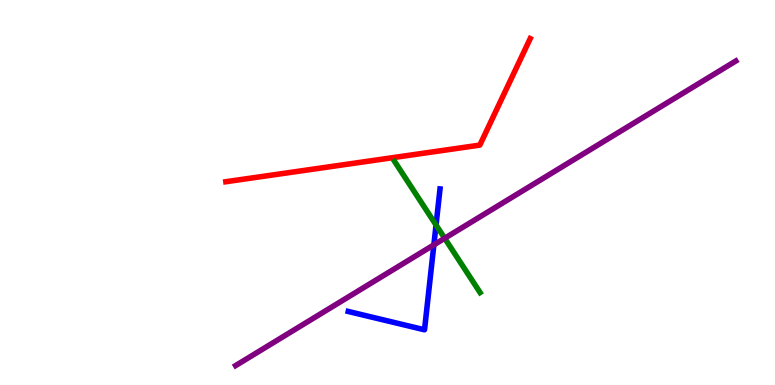[{'lines': ['blue', 'red'], 'intersections': []}, {'lines': ['green', 'red'], 'intersections': []}, {'lines': ['purple', 'red'], 'intersections': []}, {'lines': ['blue', 'green'], 'intersections': [{'x': 5.63, 'y': 4.16}]}, {'lines': ['blue', 'purple'], 'intersections': [{'x': 5.6, 'y': 3.64}]}, {'lines': ['green', 'purple'], 'intersections': [{'x': 5.74, 'y': 3.81}]}]